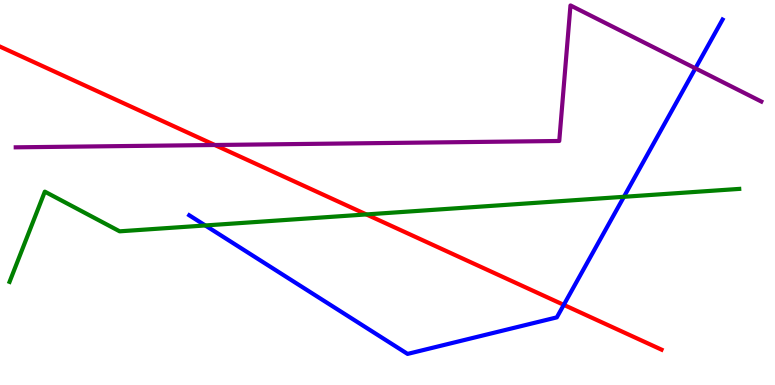[{'lines': ['blue', 'red'], 'intersections': [{'x': 7.27, 'y': 2.08}]}, {'lines': ['green', 'red'], 'intersections': [{'x': 4.73, 'y': 4.43}]}, {'lines': ['purple', 'red'], 'intersections': [{'x': 2.77, 'y': 6.23}]}, {'lines': ['blue', 'green'], 'intersections': [{'x': 2.65, 'y': 4.14}, {'x': 8.05, 'y': 4.89}]}, {'lines': ['blue', 'purple'], 'intersections': [{'x': 8.97, 'y': 8.23}]}, {'lines': ['green', 'purple'], 'intersections': []}]